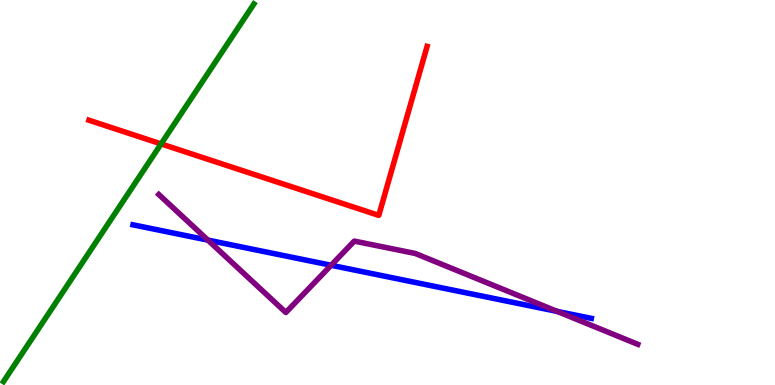[{'lines': ['blue', 'red'], 'intersections': []}, {'lines': ['green', 'red'], 'intersections': [{'x': 2.08, 'y': 6.26}]}, {'lines': ['purple', 'red'], 'intersections': []}, {'lines': ['blue', 'green'], 'intersections': []}, {'lines': ['blue', 'purple'], 'intersections': [{'x': 2.68, 'y': 3.76}, {'x': 4.27, 'y': 3.11}, {'x': 7.19, 'y': 1.91}]}, {'lines': ['green', 'purple'], 'intersections': []}]